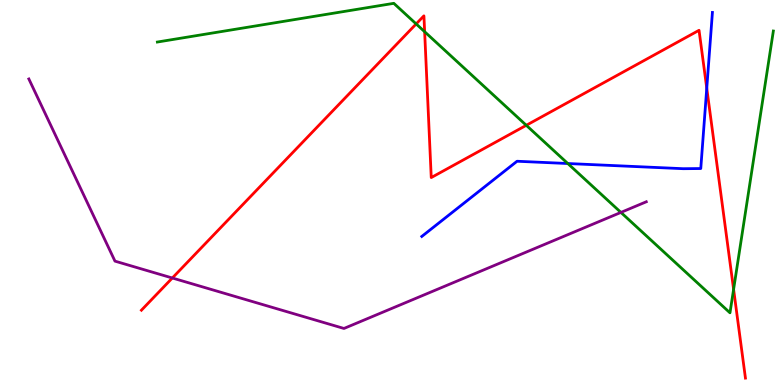[{'lines': ['blue', 'red'], 'intersections': [{'x': 9.12, 'y': 7.71}]}, {'lines': ['green', 'red'], 'intersections': [{'x': 5.37, 'y': 9.38}, {'x': 5.48, 'y': 9.18}, {'x': 6.79, 'y': 6.75}, {'x': 9.47, 'y': 2.48}]}, {'lines': ['purple', 'red'], 'intersections': [{'x': 2.22, 'y': 2.78}]}, {'lines': ['blue', 'green'], 'intersections': [{'x': 7.33, 'y': 5.75}]}, {'lines': ['blue', 'purple'], 'intersections': []}, {'lines': ['green', 'purple'], 'intersections': [{'x': 8.01, 'y': 4.48}]}]